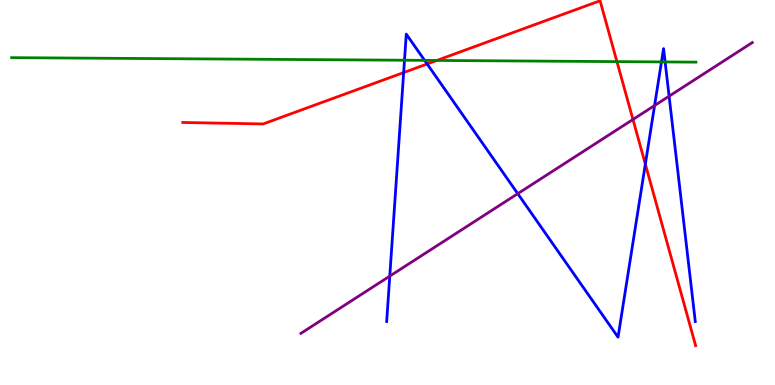[{'lines': ['blue', 'red'], 'intersections': [{'x': 5.21, 'y': 8.11}, {'x': 5.51, 'y': 8.34}, {'x': 8.33, 'y': 5.74}]}, {'lines': ['green', 'red'], 'intersections': [{'x': 5.64, 'y': 8.43}, {'x': 7.96, 'y': 8.4}]}, {'lines': ['purple', 'red'], 'intersections': [{'x': 8.17, 'y': 6.9}]}, {'lines': ['blue', 'green'], 'intersections': [{'x': 5.22, 'y': 8.44}, {'x': 5.48, 'y': 8.43}, {'x': 8.54, 'y': 8.39}, {'x': 8.58, 'y': 8.39}]}, {'lines': ['blue', 'purple'], 'intersections': [{'x': 5.03, 'y': 2.83}, {'x': 6.68, 'y': 4.97}, {'x': 8.45, 'y': 7.26}, {'x': 8.63, 'y': 7.5}]}, {'lines': ['green', 'purple'], 'intersections': []}]